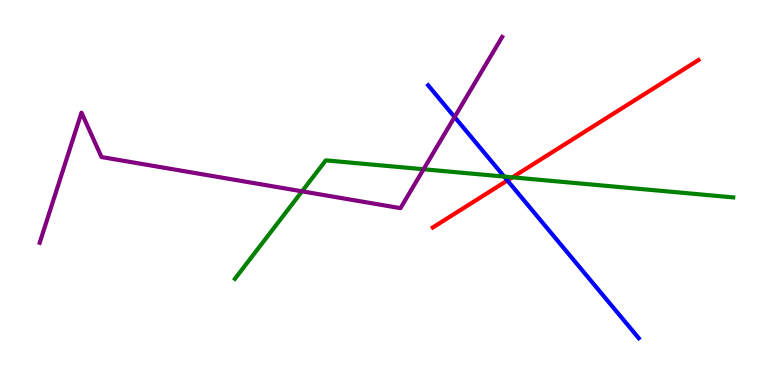[{'lines': ['blue', 'red'], 'intersections': [{'x': 6.55, 'y': 5.31}]}, {'lines': ['green', 'red'], 'intersections': [{'x': 6.61, 'y': 5.39}]}, {'lines': ['purple', 'red'], 'intersections': []}, {'lines': ['blue', 'green'], 'intersections': [{'x': 6.51, 'y': 5.41}]}, {'lines': ['blue', 'purple'], 'intersections': [{'x': 5.87, 'y': 6.96}]}, {'lines': ['green', 'purple'], 'intersections': [{'x': 3.9, 'y': 5.03}, {'x': 5.47, 'y': 5.6}]}]